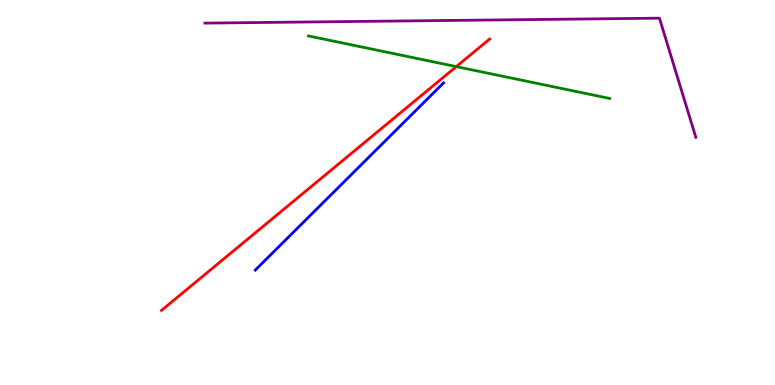[{'lines': ['blue', 'red'], 'intersections': []}, {'lines': ['green', 'red'], 'intersections': [{'x': 5.89, 'y': 8.27}]}, {'lines': ['purple', 'red'], 'intersections': []}, {'lines': ['blue', 'green'], 'intersections': []}, {'lines': ['blue', 'purple'], 'intersections': []}, {'lines': ['green', 'purple'], 'intersections': []}]